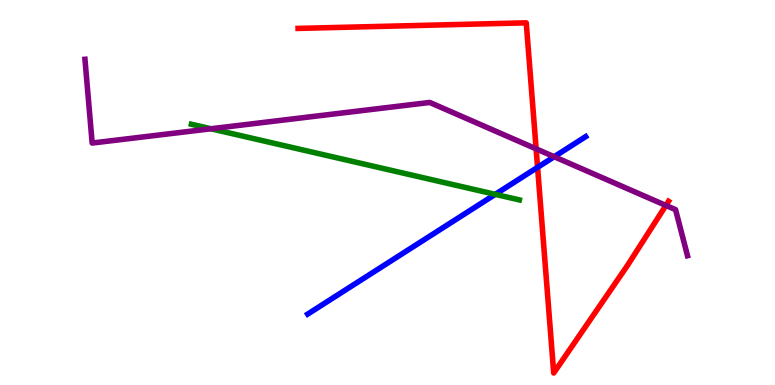[{'lines': ['blue', 'red'], 'intersections': [{'x': 6.94, 'y': 5.65}]}, {'lines': ['green', 'red'], 'intersections': []}, {'lines': ['purple', 'red'], 'intersections': [{'x': 6.92, 'y': 6.13}, {'x': 8.59, 'y': 4.66}]}, {'lines': ['blue', 'green'], 'intersections': [{'x': 6.39, 'y': 4.95}]}, {'lines': ['blue', 'purple'], 'intersections': [{'x': 7.15, 'y': 5.93}]}, {'lines': ['green', 'purple'], 'intersections': [{'x': 2.72, 'y': 6.66}]}]